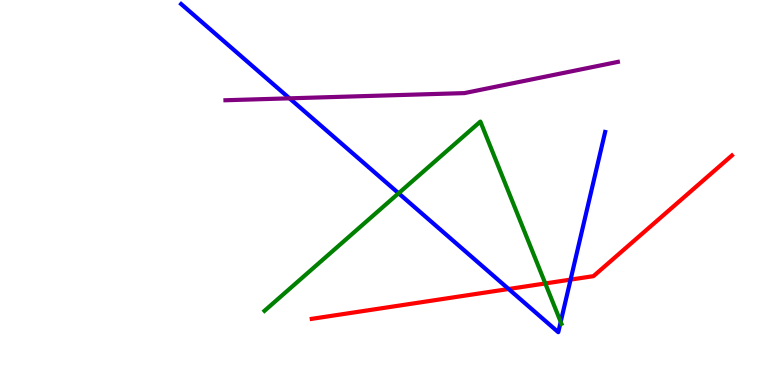[{'lines': ['blue', 'red'], 'intersections': [{'x': 6.56, 'y': 2.49}, {'x': 7.36, 'y': 2.74}]}, {'lines': ['green', 'red'], 'intersections': [{'x': 7.04, 'y': 2.64}]}, {'lines': ['purple', 'red'], 'intersections': []}, {'lines': ['blue', 'green'], 'intersections': [{'x': 5.14, 'y': 4.98}, {'x': 7.23, 'y': 1.64}]}, {'lines': ['blue', 'purple'], 'intersections': [{'x': 3.74, 'y': 7.45}]}, {'lines': ['green', 'purple'], 'intersections': []}]